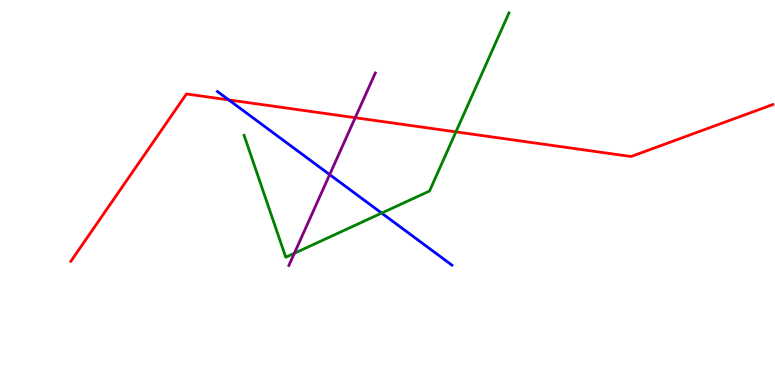[{'lines': ['blue', 'red'], 'intersections': [{'x': 2.95, 'y': 7.4}]}, {'lines': ['green', 'red'], 'intersections': [{'x': 5.88, 'y': 6.57}]}, {'lines': ['purple', 'red'], 'intersections': [{'x': 4.58, 'y': 6.94}]}, {'lines': ['blue', 'green'], 'intersections': [{'x': 4.92, 'y': 4.47}]}, {'lines': ['blue', 'purple'], 'intersections': [{'x': 4.25, 'y': 5.46}]}, {'lines': ['green', 'purple'], 'intersections': [{'x': 3.8, 'y': 3.42}]}]